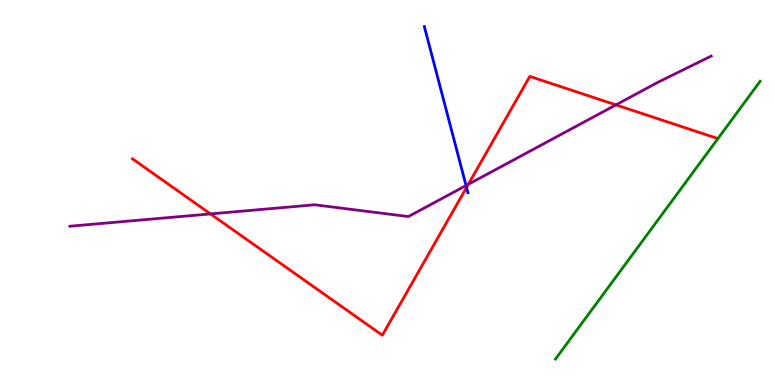[{'lines': ['blue', 'red'], 'intersections': [{'x': 6.02, 'y': 5.13}]}, {'lines': ['green', 'red'], 'intersections': []}, {'lines': ['purple', 'red'], 'intersections': [{'x': 2.72, 'y': 4.44}, {'x': 6.04, 'y': 5.21}, {'x': 7.95, 'y': 7.28}]}, {'lines': ['blue', 'green'], 'intersections': []}, {'lines': ['blue', 'purple'], 'intersections': [{'x': 6.01, 'y': 5.18}]}, {'lines': ['green', 'purple'], 'intersections': []}]